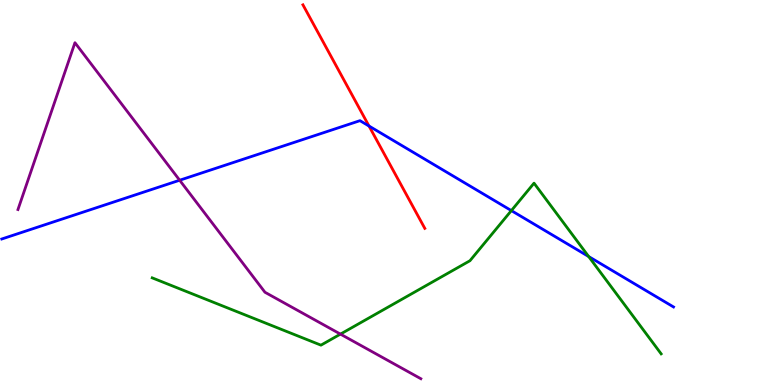[{'lines': ['blue', 'red'], 'intersections': [{'x': 4.76, 'y': 6.73}]}, {'lines': ['green', 'red'], 'intersections': []}, {'lines': ['purple', 'red'], 'intersections': []}, {'lines': ['blue', 'green'], 'intersections': [{'x': 6.6, 'y': 4.53}, {'x': 7.6, 'y': 3.34}]}, {'lines': ['blue', 'purple'], 'intersections': [{'x': 2.32, 'y': 5.32}]}, {'lines': ['green', 'purple'], 'intersections': [{'x': 4.39, 'y': 1.32}]}]